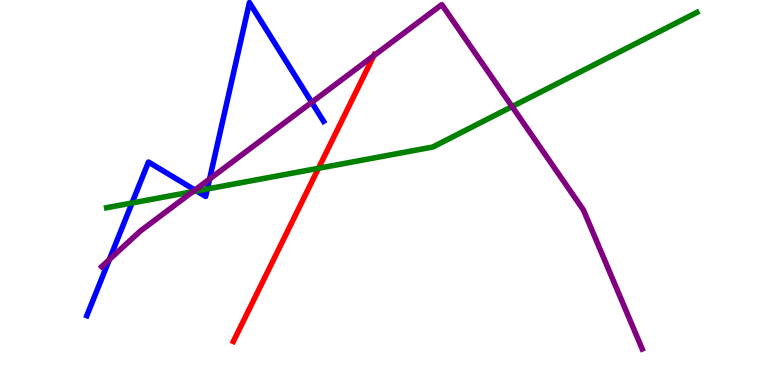[{'lines': ['blue', 'red'], 'intersections': []}, {'lines': ['green', 'red'], 'intersections': [{'x': 4.11, 'y': 5.63}]}, {'lines': ['purple', 'red'], 'intersections': [{'x': 4.82, 'y': 8.55}]}, {'lines': ['blue', 'green'], 'intersections': [{'x': 1.7, 'y': 4.73}, {'x': 2.54, 'y': 5.04}, {'x': 2.68, 'y': 5.09}]}, {'lines': ['blue', 'purple'], 'intersections': [{'x': 1.41, 'y': 3.26}, {'x': 2.52, 'y': 5.06}, {'x': 2.7, 'y': 5.35}, {'x': 4.02, 'y': 7.34}]}, {'lines': ['green', 'purple'], 'intersections': [{'x': 2.49, 'y': 5.02}, {'x': 6.61, 'y': 7.23}]}]